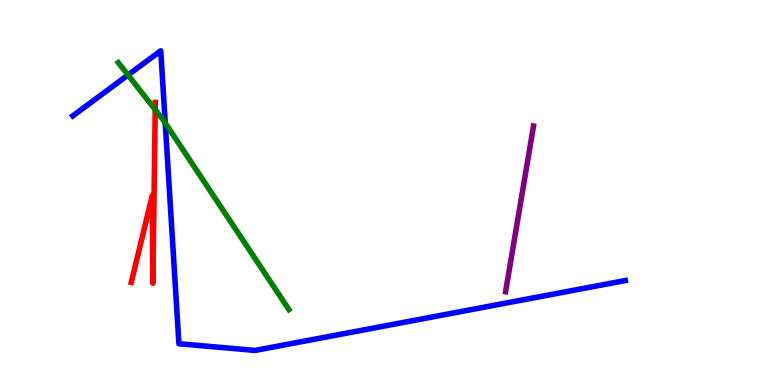[{'lines': ['blue', 'red'], 'intersections': []}, {'lines': ['green', 'red'], 'intersections': [{'x': 2.0, 'y': 7.15}]}, {'lines': ['purple', 'red'], 'intersections': []}, {'lines': ['blue', 'green'], 'intersections': [{'x': 1.65, 'y': 8.05}, {'x': 2.13, 'y': 6.81}]}, {'lines': ['blue', 'purple'], 'intersections': []}, {'lines': ['green', 'purple'], 'intersections': []}]